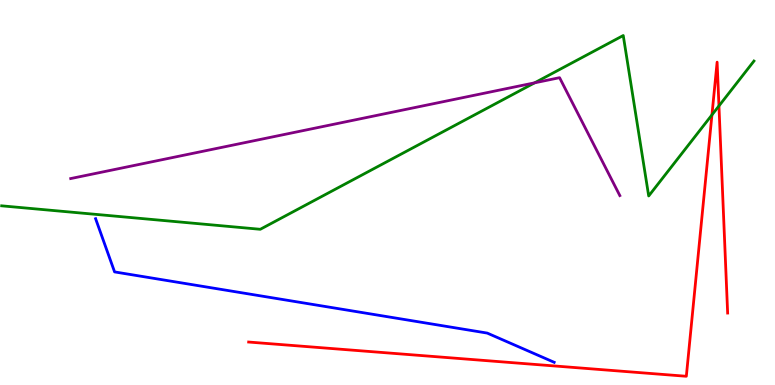[{'lines': ['blue', 'red'], 'intersections': []}, {'lines': ['green', 'red'], 'intersections': [{'x': 9.19, 'y': 7.02}, {'x': 9.28, 'y': 7.25}]}, {'lines': ['purple', 'red'], 'intersections': []}, {'lines': ['blue', 'green'], 'intersections': []}, {'lines': ['blue', 'purple'], 'intersections': []}, {'lines': ['green', 'purple'], 'intersections': [{'x': 6.9, 'y': 7.85}]}]